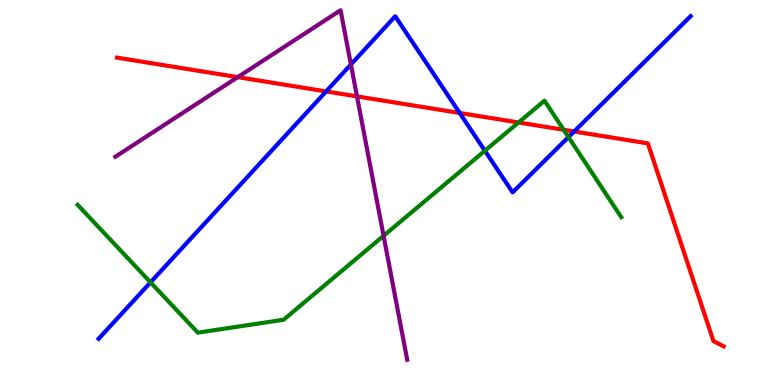[{'lines': ['blue', 'red'], 'intersections': [{'x': 4.21, 'y': 7.63}, {'x': 5.93, 'y': 7.07}, {'x': 7.41, 'y': 6.59}]}, {'lines': ['green', 'red'], 'intersections': [{'x': 6.69, 'y': 6.82}, {'x': 7.27, 'y': 6.63}]}, {'lines': ['purple', 'red'], 'intersections': [{'x': 3.07, 'y': 8.0}, {'x': 4.61, 'y': 7.5}]}, {'lines': ['blue', 'green'], 'intersections': [{'x': 1.94, 'y': 2.67}, {'x': 6.26, 'y': 6.08}, {'x': 7.34, 'y': 6.44}]}, {'lines': ['blue', 'purple'], 'intersections': [{'x': 4.53, 'y': 8.33}]}, {'lines': ['green', 'purple'], 'intersections': [{'x': 4.95, 'y': 3.88}]}]